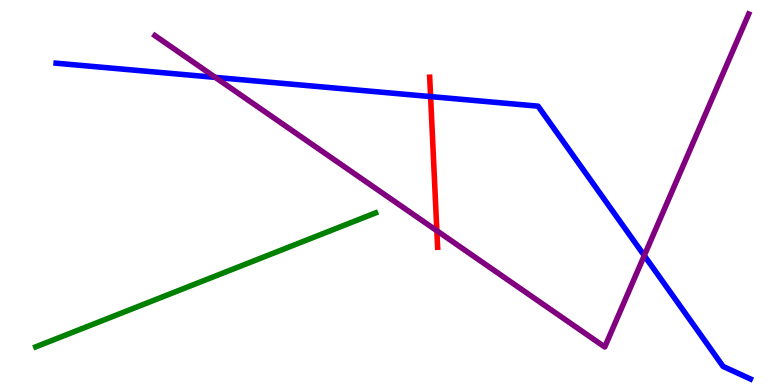[{'lines': ['blue', 'red'], 'intersections': [{'x': 5.56, 'y': 7.49}]}, {'lines': ['green', 'red'], 'intersections': []}, {'lines': ['purple', 'red'], 'intersections': [{'x': 5.64, 'y': 4.01}]}, {'lines': ['blue', 'green'], 'intersections': []}, {'lines': ['blue', 'purple'], 'intersections': [{'x': 2.78, 'y': 7.99}, {'x': 8.31, 'y': 3.36}]}, {'lines': ['green', 'purple'], 'intersections': []}]